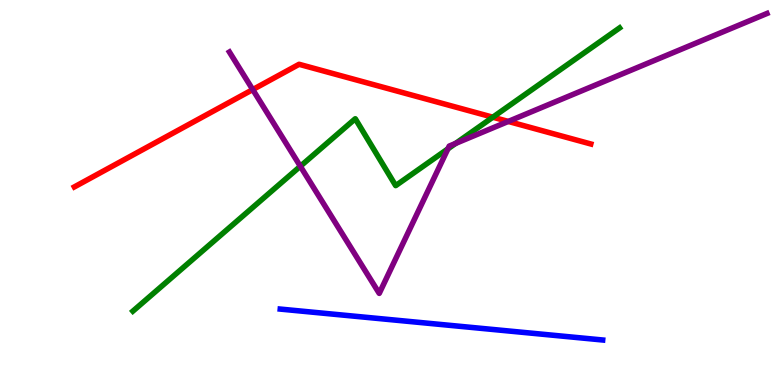[{'lines': ['blue', 'red'], 'intersections': []}, {'lines': ['green', 'red'], 'intersections': [{'x': 6.36, 'y': 6.96}]}, {'lines': ['purple', 'red'], 'intersections': [{'x': 3.26, 'y': 7.67}, {'x': 6.56, 'y': 6.85}]}, {'lines': ['blue', 'green'], 'intersections': []}, {'lines': ['blue', 'purple'], 'intersections': []}, {'lines': ['green', 'purple'], 'intersections': [{'x': 3.88, 'y': 5.68}, {'x': 5.78, 'y': 6.13}, {'x': 5.88, 'y': 6.27}]}]